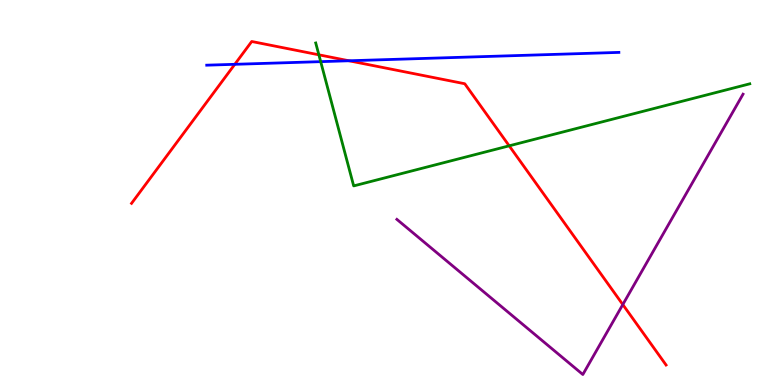[{'lines': ['blue', 'red'], 'intersections': [{'x': 3.03, 'y': 8.33}, {'x': 4.5, 'y': 8.42}]}, {'lines': ['green', 'red'], 'intersections': [{'x': 4.11, 'y': 8.58}, {'x': 6.57, 'y': 6.21}]}, {'lines': ['purple', 'red'], 'intersections': [{'x': 8.04, 'y': 2.09}]}, {'lines': ['blue', 'green'], 'intersections': [{'x': 4.14, 'y': 8.4}]}, {'lines': ['blue', 'purple'], 'intersections': []}, {'lines': ['green', 'purple'], 'intersections': []}]